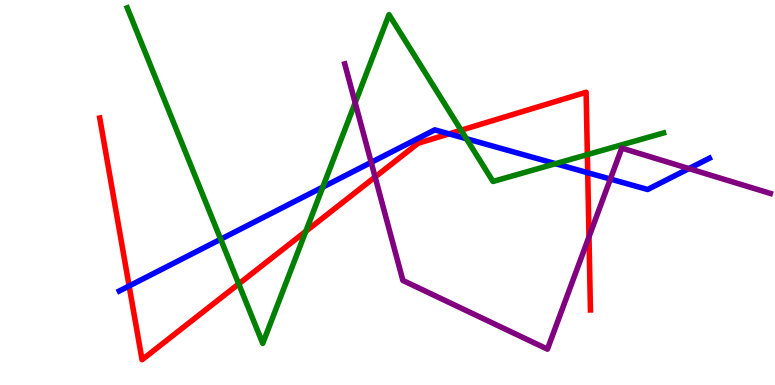[{'lines': ['blue', 'red'], 'intersections': [{'x': 1.67, 'y': 2.57}, {'x': 5.79, 'y': 6.52}, {'x': 7.58, 'y': 5.51}]}, {'lines': ['green', 'red'], 'intersections': [{'x': 3.08, 'y': 2.63}, {'x': 3.95, 'y': 3.99}, {'x': 5.95, 'y': 6.62}, {'x': 7.58, 'y': 5.98}]}, {'lines': ['purple', 'red'], 'intersections': [{'x': 4.84, 'y': 5.4}, {'x': 7.6, 'y': 3.85}]}, {'lines': ['blue', 'green'], 'intersections': [{'x': 2.85, 'y': 3.79}, {'x': 4.17, 'y': 5.14}, {'x': 6.02, 'y': 6.4}, {'x': 7.17, 'y': 5.75}]}, {'lines': ['blue', 'purple'], 'intersections': [{'x': 4.79, 'y': 5.78}, {'x': 7.88, 'y': 5.35}, {'x': 8.89, 'y': 5.62}]}, {'lines': ['green', 'purple'], 'intersections': [{'x': 4.58, 'y': 7.33}]}]